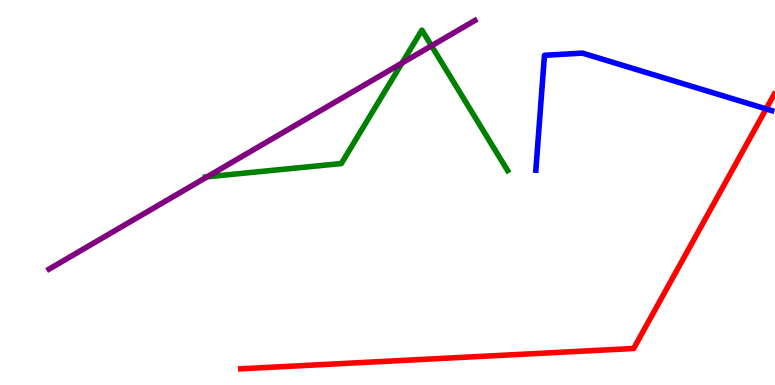[{'lines': ['blue', 'red'], 'intersections': [{'x': 9.89, 'y': 7.17}]}, {'lines': ['green', 'red'], 'intersections': []}, {'lines': ['purple', 'red'], 'intersections': []}, {'lines': ['blue', 'green'], 'intersections': []}, {'lines': ['blue', 'purple'], 'intersections': []}, {'lines': ['green', 'purple'], 'intersections': [{'x': 2.67, 'y': 5.41}, {'x': 5.19, 'y': 8.36}, {'x': 5.57, 'y': 8.81}]}]